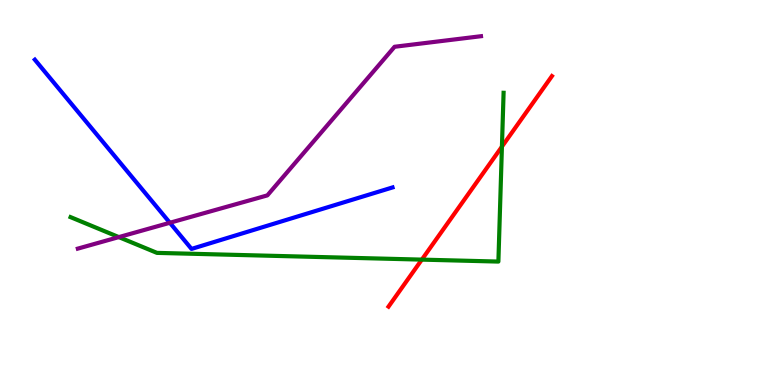[{'lines': ['blue', 'red'], 'intersections': []}, {'lines': ['green', 'red'], 'intersections': [{'x': 5.44, 'y': 3.26}, {'x': 6.48, 'y': 6.19}]}, {'lines': ['purple', 'red'], 'intersections': []}, {'lines': ['blue', 'green'], 'intersections': []}, {'lines': ['blue', 'purple'], 'intersections': [{'x': 2.19, 'y': 4.21}]}, {'lines': ['green', 'purple'], 'intersections': [{'x': 1.53, 'y': 3.84}]}]